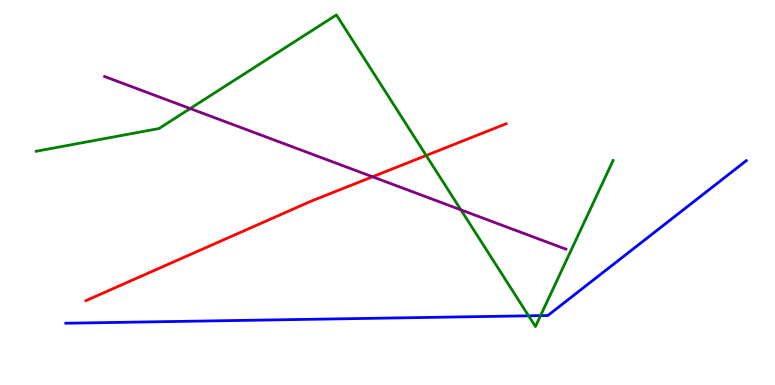[{'lines': ['blue', 'red'], 'intersections': []}, {'lines': ['green', 'red'], 'intersections': [{'x': 5.5, 'y': 5.96}]}, {'lines': ['purple', 'red'], 'intersections': [{'x': 4.81, 'y': 5.41}]}, {'lines': ['blue', 'green'], 'intersections': [{'x': 6.82, 'y': 1.8}, {'x': 6.97, 'y': 1.8}]}, {'lines': ['blue', 'purple'], 'intersections': []}, {'lines': ['green', 'purple'], 'intersections': [{'x': 2.45, 'y': 7.18}, {'x': 5.95, 'y': 4.55}]}]